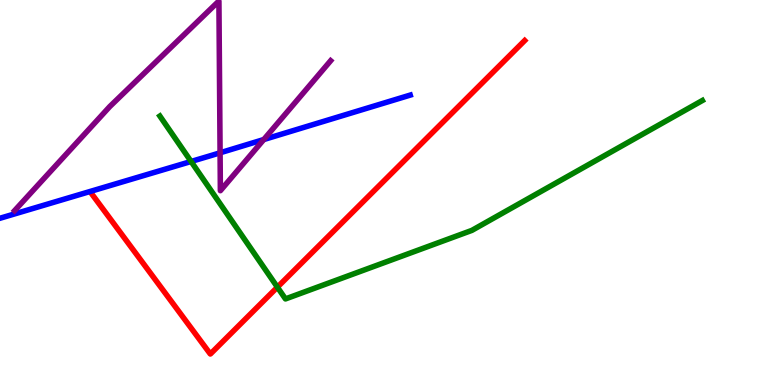[{'lines': ['blue', 'red'], 'intersections': []}, {'lines': ['green', 'red'], 'intersections': [{'x': 3.58, 'y': 2.54}]}, {'lines': ['purple', 'red'], 'intersections': []}, {'lines': ['blue', 'green'], 'intersections': [{'x': 2.47, 'y': 5.81}]}, {'lines': ['blue', 'purple'], 'intersections': [{'x': 2.84, 'y': 6.03}, {'x': 3.4, 'y': 6.38}]}, {'lines': ['green', 'purple'], 'intersections': []}]